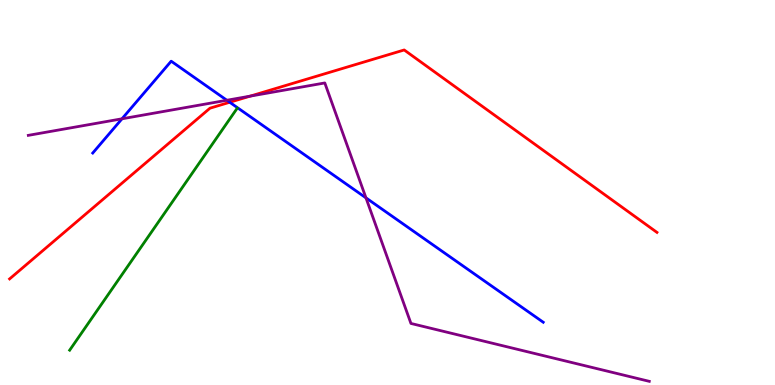[{'lines': ['blue', 'red'], 'intersections': [{'x': 2.96, 'y': 7.34}]}, {'lines': ['green', 'red'], 'intersections': []}, {'lines': ['purple', 'red'], 'intersections': [{'x': 3.23, 'y': 7.5}]}, {'lines': ['blue', 'green'], 'intersections': []}, {'lines': ['blue', 'purple'], 'intersections': [{'x': 1.57, 'y': 6.91}, {'x': 2.93, 'y': 7.4}, {'x': 4.72, 'y': 4.86}]}, {'lines': ['green', 'purple'], 'intersections': []}]